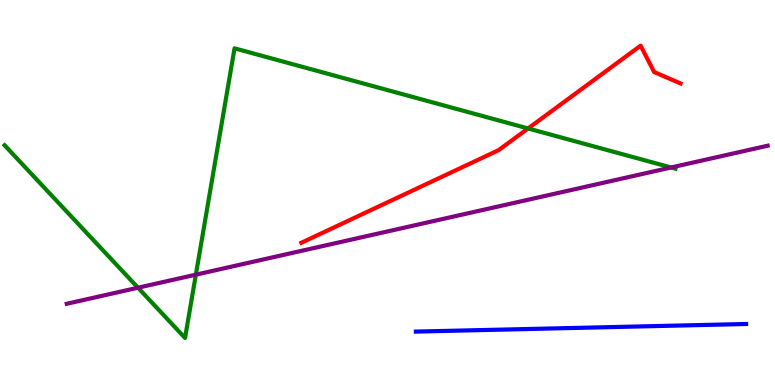[{'lines': ['blue', 'red'], 'intersections': []}, {'lines': ['green', 'red'], 'intersections': [{'x': 6.81, 'y': 6.66}]}, {'lines': ['purple', 'red'], 'intersections': []}, {'lines': ['blue', 'green'], 'intersections': []}, {'lines': ['blue', 'purple'], 'intersections': []}, {'lines': ['green', 'purple'], 'intersections': [{'x': 1.78, 'y': 2.53}, {'x': 2.53, 'y': 2.87}, {'x': 8.66, 'y': 5.65}]}]